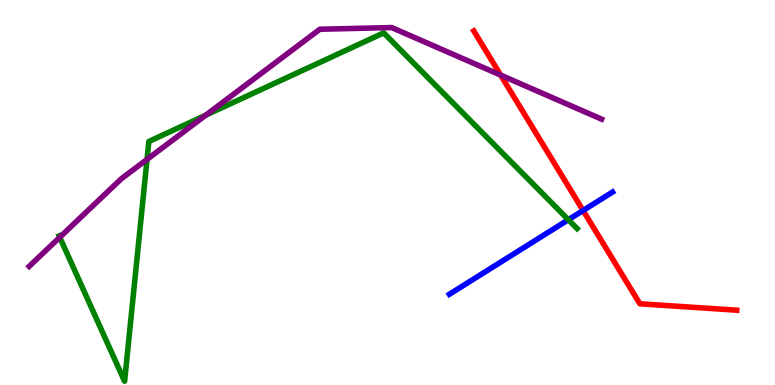[{'lines': ['blue', 'red'], 'intersections': [{'x': 7.52, 'y': 4.53}]}, {'lines': ['green', 'red'], 'intersections': []}, {'lines': ['purple', 'red'], 'intersections': [{'x': 6.46, 'y': 8.05}]}, {'lines': ['blue', 'green'], 'intersections': [{'x': 7.33, 'y': 4.29}]}, {'lines': ['blue', 'purple'], 'intersections': []}, {'lines': ['green', 'purple'], 'intersections': [{'x': 0.771, 'y': 3.84}, {'x': 1.9, 'y': 5.86}, {'x': 2.66, 'y': 7.01}]}]